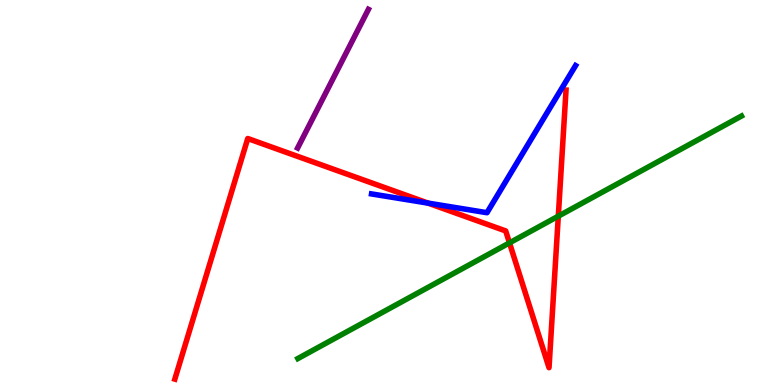[{'lines': ['blue', 'red'], 'intersections': [{'x': 5.52, 'y': 4.72}]}, {'lines': ['green', 'red'], 'intersections': [{'x': 6.57, 'y': 3.69}, {'x': 7.2, 'y': 4.38}]}, {'lines': ['purple', 'red'], 'intersections': []}, {'lines': ['blue', 'green'], 'intersections': []}, {'lines': ['blue', 'purple'], 'intersections': []}, {'lines': ['green', 'purple'], 'intersections': []}]